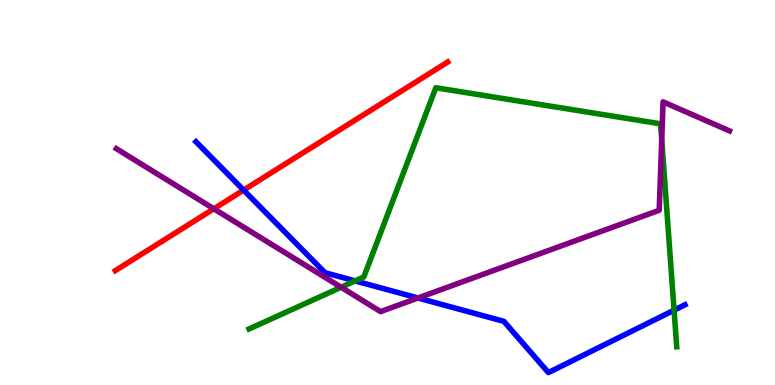[{'lines': ['blue', 'red'], 'intersections': [{'x': 3.14, 'y': 5.06}]}, {'lines': ['green', 'red'], 'intersections': []}, {'lines': ['purple', 'red'], 'intersections': [{'x': 2.76, 'y': 4.58}]}, {'lines': ['blue', 'green'], 'intersections': [{'x': 4.58, 'y': 2.7}, {'x': 8.7, 'y': 1.94}]}, {'lines': ['blue', 'purple'], 'intersections': [{'x': 5.39, 'y': 2.26}]}, {'lines': ['green', 'purple'], 'intersections': [{'x': 4.4, 'y': 2.54}, {'x': 8.54, 'y': 6.37}]}]